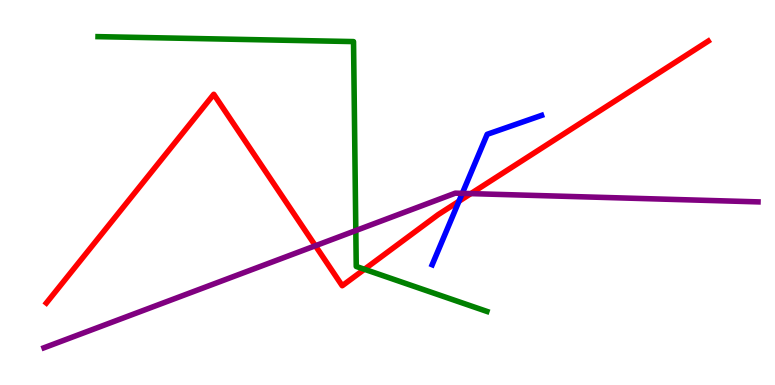[{'lines': ['blue', 'red'], 'intersections': [{'x': 5.92, 'y': 4.77}]}, {'lines': ['green', 'red'], 'intersections': [{'x': 4.7, 'y': 3.01}]}, {'lines': ['purple', 'red'], 'intersections': [{'x': 4.07, 'y': 3.62}, {'x': 6.08, 'y': 4.97}]}, {'lines': ['blue', 'green'], 'intersections': []}, {'lines': ['blue', 'purple'], 'intersections': [{'x': 5.96, 'y': 4.98}]}, {'lines': ['green', 'purple'], 'intersections': [{'x': 4.59, 'y': 4.01}]}]